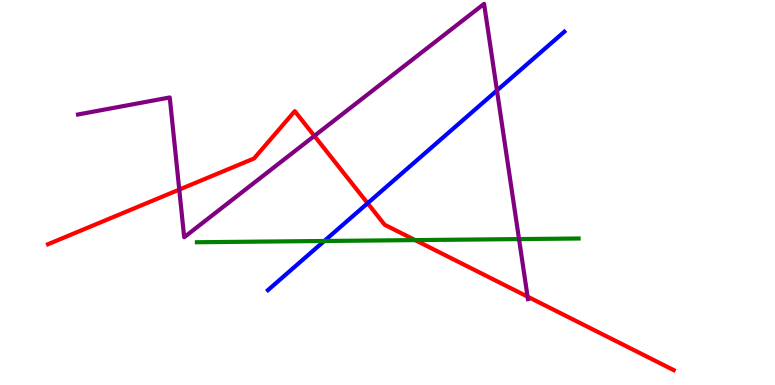[{'lines': ['blue', 'red'], 'intersections': [{'x': 4.74, 'y': 4.72}]}, {'lines': ['green', 'red'], 'intersections': [{'x': 5.36, 'y': 3.76}]}, {'lines': ['purple', 'red'], 'intersections': [{'x': 2.31, 'y': 5.08}, {'x': 4.06, 'y': 6.47}, {'x': 6.81, 'y': 2.3}]}, {'lines': ['blue', 'green'], 'intersections': [{'x': 4.18, 'y': 3.74}]}, {'lines': ['blue', 'purple'], 'intersections': [{'x': 6.41, 'y': 7.65}]}, {'lines': ['green', 'purple'], 'intersections': [{'x': 6.7, 'y': 3.79}]}]